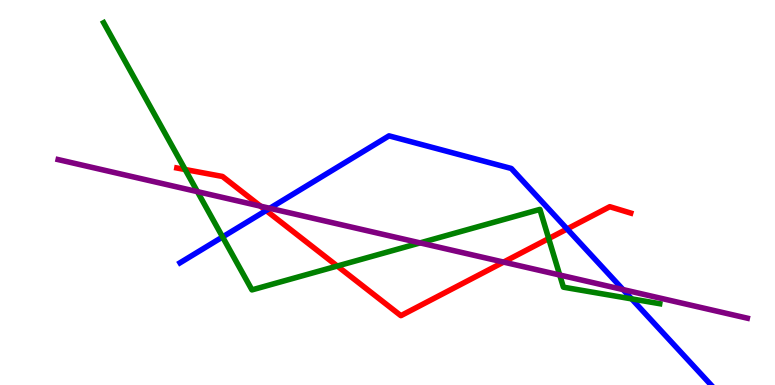[{'lines': ['blue', 'red'], 'intersections': [{'x': 3.43, 'y': 4.53}, {'x': 7.32, 'y': 4.05}]}, {'lines': ['green', 'red'], 'intersections': [{'x': 2.39, 'y': 5.6}, {'x': 4.35, 'y': 3.09}, {'x': 7.08, 'y': 3.8}]}, {'lines': ['purple', 'red'], 'intersections': [{'x': 3.36, 'y': 4.65}, {'x': 6.5, 'y': 3.19}]}, {'lines': ['blue', 'green'], 'intersections': [{'x': 2.87, 'y': 3.85}, {'x': 8.15, 'y': 2.24}]}, {'lines': ['blue', 'purple'], 'intersections': [{'x': 3.48, 'y': 4.59}, {'x': 8.04, 'y': 2.48}]}, {'lines': ['green', 'purple'], 'intersections': [{'x': 2.55, 'y': 5.02}, {'x': 5.42, 'y': 3.69}, {'x': 7.22, 'y': 2.86}]}]